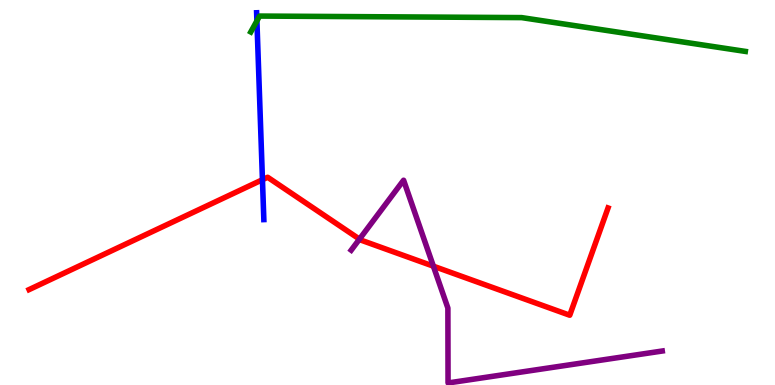[{'lines': ['blue', 'red'], 'intersections': [{'x': 3.39, 'y': 5.33}]}, {'lines': ['green', 'red'], 'intersections': []}, {'lines': ['purple', 'red'], 'intersections': [{'x': 4.64, 'y': 3.79}, {'x': 5.59, 'y': 3.09}]}, {'lines': ['blue', 'green'], 'intersections': [{'x': 3.31, 'y': 9.46}]}, {'lines': ['blue', 'purple'], 'intersections': []}, {'lines': ['green', 'purple'], 'intersections': []}]